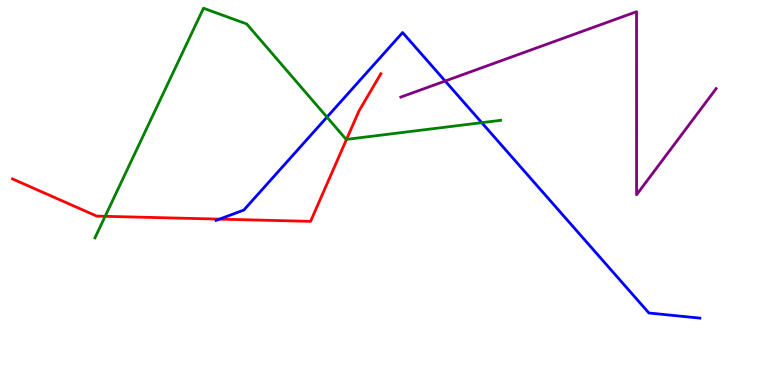[{'lines': ['blue', 'red'], 'intersections': [{'x': 2.83, 'y': 4.31}]}, {'lines': ['green', 'red'], 'intersections': [{'x': 1.36, 'y': 4.38}, {'x': 4.47, 'y': 6.38}]}, {'lines': ['purple', 'red'], 'intersections': []}, {'lines': ['blue', 'green'], 'intersections': [{'x': 4.22, 'y': 6.96}, {'x': 6.22, 'y': 6.81}]}, {'lines': ['blue', 'purple'], 'intersections': [{'x': 5.74, 'y': 7.9}]}, {'lines': ['green', 'purple'], 'intersections': []}]